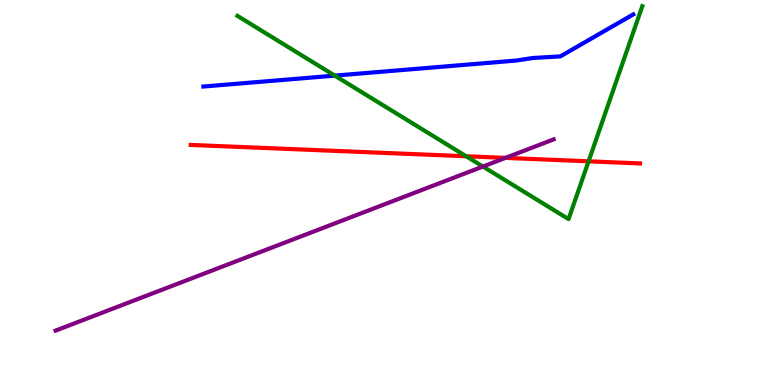[{'lines': ['blue', 'red'], 'intersections': []}, {'lines': ['green', 'red'], 'intersections': [{'x': 6.02, 'y': 5.94}, {'x': 7.59, 'y': 5.81}]}, {'lines': ['purple', 'red'], 'intersections': [{'x': 6.52, 'y': 5.9}]}, {'lines': ['blue', 'green'], 'intersections': [{'x': 4.32, 'y': 8.04}]}, {'lines': ['blue', 'purple'], 'intersections': []}, {'lines': ['green', 'purple'], 'intersections': [{'x': 6.23, 'y': 5.67}]}]